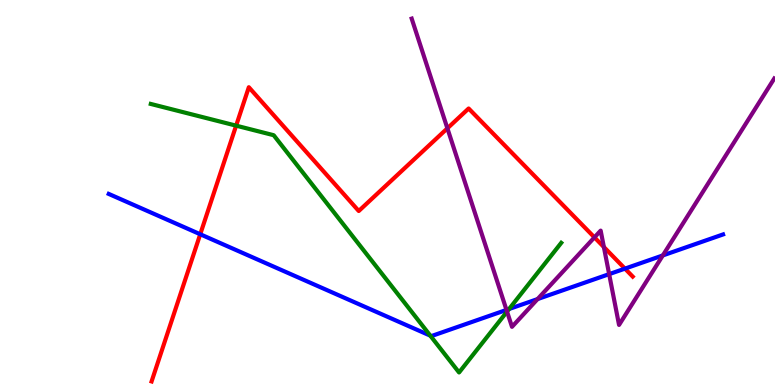[{'lines': ['blue', 'red'], 'intersections': [{'x': 2.58, 'y': 3.92}, {'x': 8.06, 'y': 3.02}]}, {'lines': ['green', 'red'], 'intersections': [{'x': 3.05, 'y': 6.74}]}, {'lines': ['purple', 'red'], 'intersections': [{'x': 5.77, 'y': 6.67}, {'x': 7.67, 'y': 3.83}, {'x': 7.79, 'y': 3.58}]}, {'lines': ['blue', 'green'], 'intersections': [{'x': 5.55, 'y': 1.28}, {'x': 6.57, 'y': 1.97}]}, {'lines': ['blue', 'purple'], 'intersections': [{'x': 6.54, 'y': 1.95}, {'x': 6.94, 'y': 2.23}, {'x': 7.86, 'y': 2.88}, {'x': 8.55, 'y': 3.37}]}, {'lines': ['green', 'purple'], 'intersections': [{'x': 6.54, 'y': 1.91}]}]